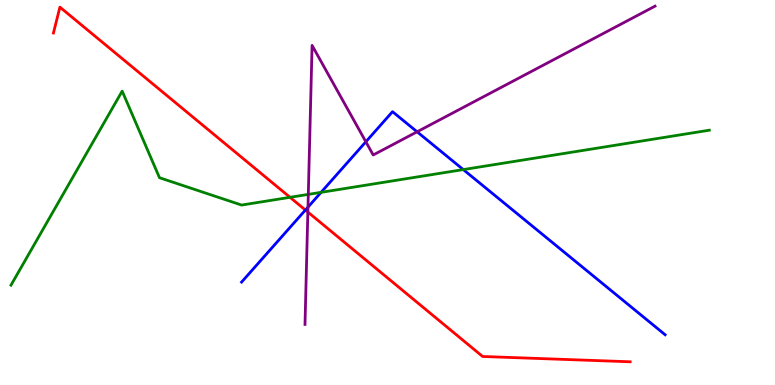[{'lines': ['blue', 'red'], 'intersections': [{'x': 3.94, 'y': 4.54}]}, {'lines': ['green', 'red'], 'intersections': [{'x': 3.74, 'y': 4.87}]}, {'lines': ['purple', 'red'], 'intersections': [{'x': 3.97, 'y': 4.49}]}, {'lines': ['blue', 'green'], 'intersections': [{'x': 4.14, 'y': 5.0}, {'x': 5.98, 'y': 5.6}]}, {'lines': ['blue', 'purple'], 'intersections': [{'x': 3.97, 'y': 4.62}, {'x': 4.72, 'y': 6.32}, {'x': 5.38, 'y': 6.58}]}, {'lines': ['green', 'purple'], 'intersections': [{'x': 3.98, 'y': 4.95}]}]